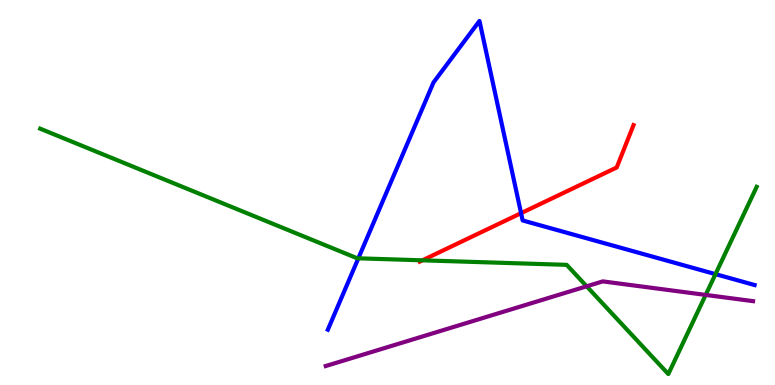[{'lines': ['blue', 'red'], 'intersections': [{'x': 6.72, 'y': 4.46}]}, {'lines': ['green', 'red'], 'intersections': [{'x': 5.45, 'y': 3.24}]}, {'lines': ['purple', 'red'], 'intersections': []}, {'lines': ['blue', 'green'], 'intersections': [{'x': 4.62, 'y': 3.29}, {'x': 9.23, 'y': 2.88}]}, {'lines': ['blue', 'purple'], 'intersections': []}, {'lines': ['green', 'purple'], 'intersections': [{'x': 7.57, 'y': 2.56}, {'x': 9.11, 'y': 2.34}]}]